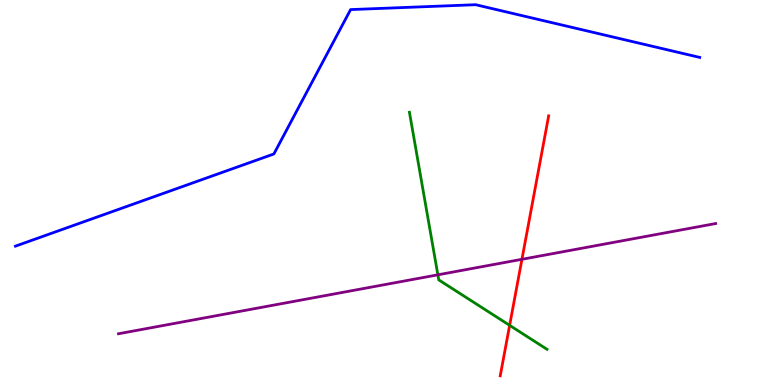[{'lines': ['blue', 'red'], 'intersections': []}, {'lines': ['green', 'red'], 'intersections': [{'x': 6.58, 'y': 1.55}]}, {'lines': ['purple', 'red'], 'intersections': [{'x': 6.73, 'y': 3.26}]}, {'lines': ['blue', 'green'], 'intersections': []}, {'lines': ['blue', 'purple'], 'intersections': []}, {'lines': ['green', 'purple'], 'intersections': [{'x': 5.65, 'y': 2.86}]}]